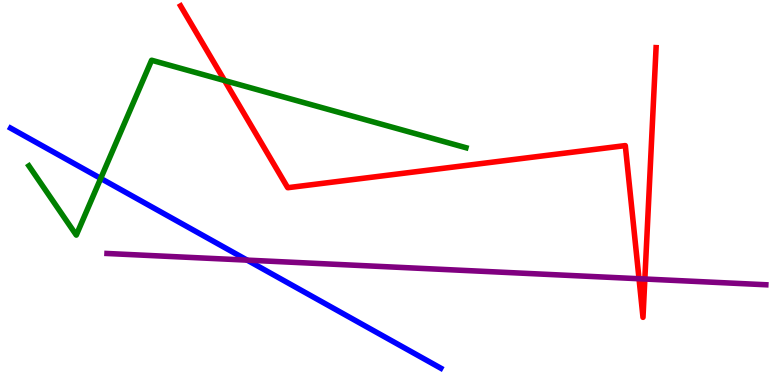[{'lines': ['blue', 'red'], 'intersections': []}, {'lines': ['green', 'red'], 'intersections': [{'x': 2.9, 'y': 7.91}]}, {'lines': ['purple', 'red'], 'intersections': [{'x': 8.25, 'y': 2.76}, {'x': 8.32, 'y': 2.75}]}, {'lines': ['blue', 'green'], 'intersections': [{'x': 1.3, 'y': 5.37}]}, {'lines': ['blue', 'purple'], 'intersections': [{'x': 3.19, 'y': 3.24}]}, {'lines': ['green', 'purple'], 'intersections': []}]